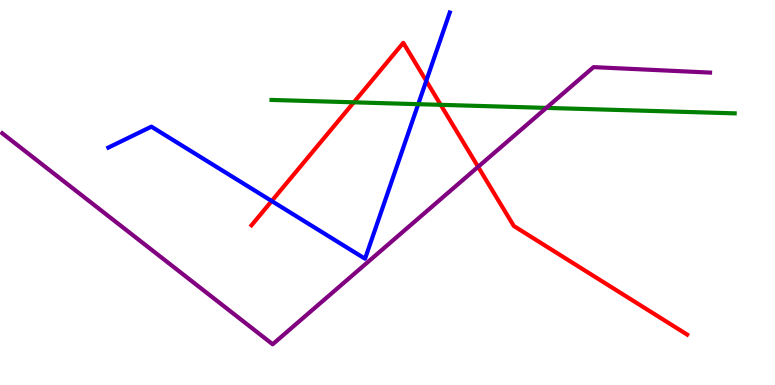[{'lines': ['blue', 'red'], 'intersections': [{'x': 3.51, 'y': 4.78}, {'x': 5.5, 'y': 7.9}]}, {'lines': ['green', 'red'], 'intersections': [{'x': 4.57, 'y': 7.34}, {'x': 5.69, 'y': 7.28}]}, {'lines': ['purple', 'red'], 'intersections': [{'x': 6.17, 'y': 5.67}]}, {'lines': ['blue', 'green'], 'intersections': [{'x': 5.4, 'y': 7.29}]}, {'lines': ['blue', 'purple'], 'intersections': []}, {'lines': ['green', 'purple'], 'intersections': [{'x': 7.05, 'y': 7.2}]}]